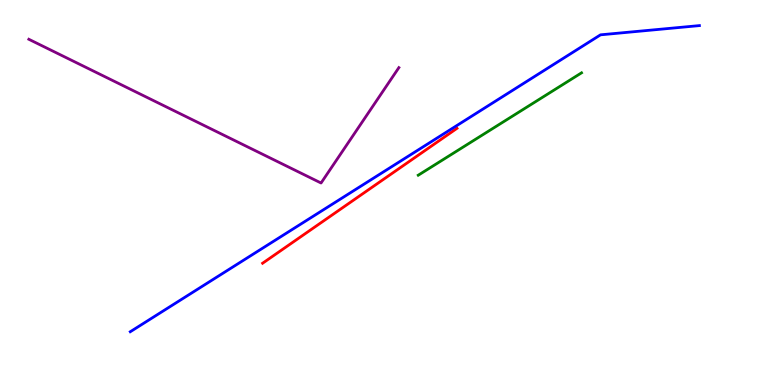[{'lines': ['blue', 'red'], 'intersections': []}, {'lines': ['green', 'red'], 'intersections': []}, {'lines': ['purple', 'red'], 'intersections': []}, {'lines': ['blue', 'green'], 'intersections': []}, {'lines': ['blue', 'purple'], 'intersections': []}, {'lines': ['green', 'purple'], 'intersections': []}]